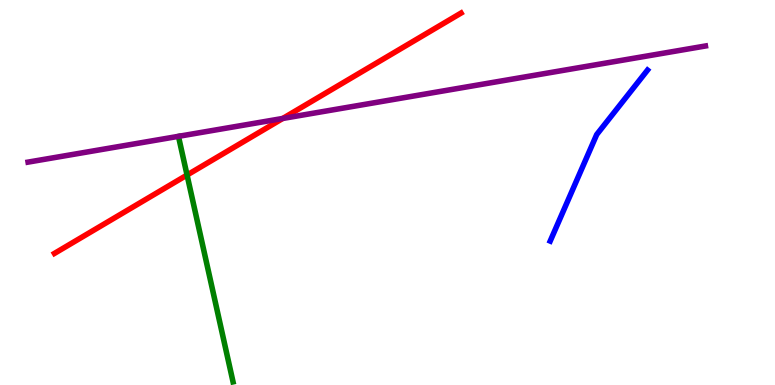[{'lines': ['blue', 'red'], 'intersections': []}, {'lines': ['green', 'red'], 'intersections': [{'x': 2.41, 'y': 5.45}]}, {'lines': ['purple', 'red'], 'intersections': [{'x': 3.65, 'y': 6.92}]}, {'lines': ['blue', 'green'], 'intersections': []}, {'lines': ['blue', 'purple'], 'intersections': []}, {'lines': ['green', 'purple'], 'intersections': []}]